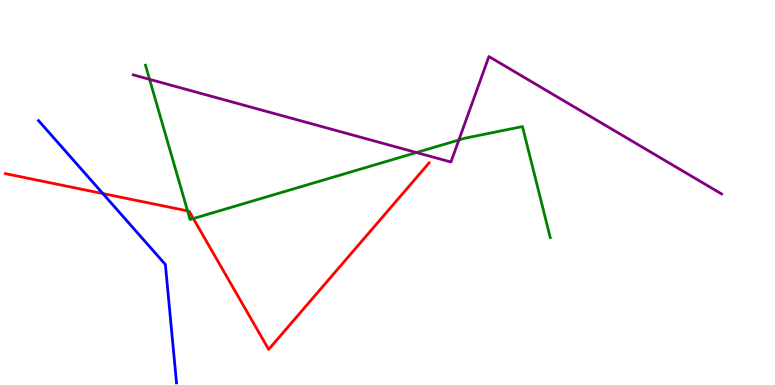[{'lines': ['blue', 'red'], 'intersections': [{'x': 1.33, 'y': 4.97}]}, {'lines': ['green', 'red'], 'intersections': [{'x': 2.42, 'y': 4.52}, {'x': 2.49, 'y': 4.32}]}, {'lines': ['purple', 'red'], 'intersections': []}, {'lines': ['blue', 'green'], 'intersections': []}, {'lines': ['blue', 'purple'], 'intersections': []}, {'lines': ['green', 'purple'], 'intersections': [{'x': 1.93, 'y': 7.94}, {'x': 5.37, 'y': 6.04}, {'x': 5.92, 'y': 6.36}]}]